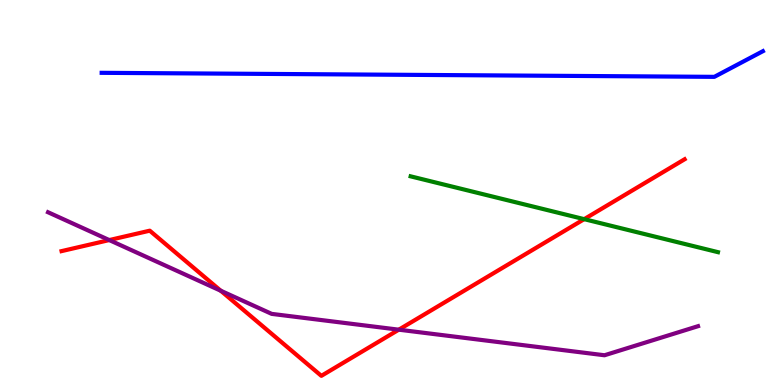[{'lines': ['blue', 'red'], 'intersections': []}, {'lines': ['green', 'red'], 'intersections': [{'x': 7.54, 'y': 4.31}]}, {'lines': ['purple', 'red'], 'intersections': [{'x': 1.41, 'y': 3.76}, {'x': 2.85, 'y': 2.45}, {'x': 5.15, 'y': 1.44}]}, {'lines': ['blue', 'green'], 'intersections': []}, {'lines': ['blue', 'purple'], 'intersections': []}, {'lines': ['green', 'purple'], 'intersections': []}]